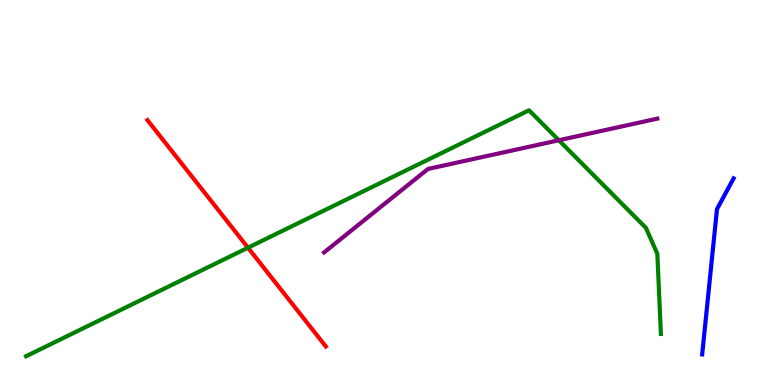[{'lines': ['blue', 'red'], 'intersections': []}, {'lines': ['green', 'red'], 'intersections': [{'x': 3.2, 'y': 3.57}]}, {'lines': ['purple', 'red'], 'intersections': []}, {'lines': ['blue', 'green'], 'intersections': []}, {'lines': ['blue', 'purple'], 'intersections': []}, {'lines': ['green', 'purple'], 'intersections': [{'x': 7.21, 'y': 6.36}]}]